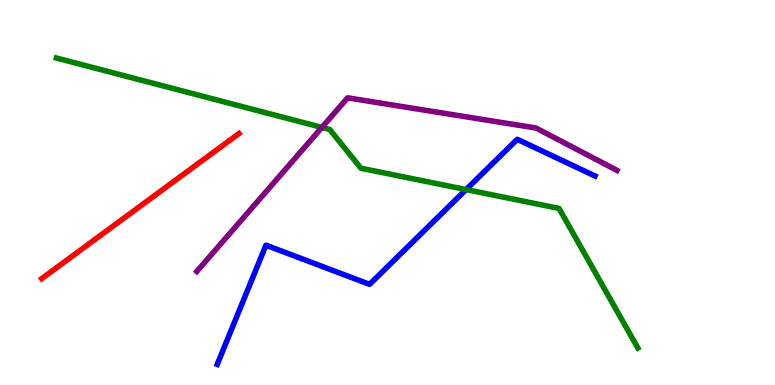[{'lines': ['blue', 'red'], 'intersections': []}, {'lines': ['green', 'red'], 'intersections': []}, {'lines': ['purple', 'red'], 'intersections': []}, {'lines': ['blue', 'green'], 'intersections': [{'x': 6.01, 'y': 5.08}]}, {'lines': ['blue', 'purple'], 'intersections': []}, {'lines': ['green', 'purple'], 'intersections': [{'x': 4.15, 'y': 6.69}]}]